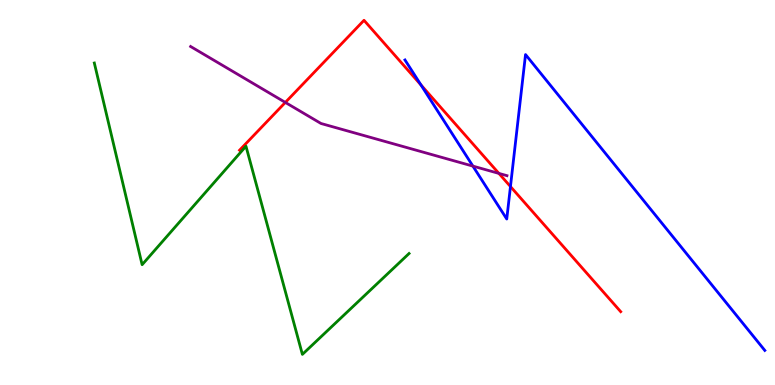[{'lines': ['blue', 'red'], 'intersections': [{'x': 5.43, 'y': 7.79}, {'x': 6.59, 'y': 5.15}]}, {'lines': ['green', 'red'], 'intersections': []}, {'lines': ['purple', 'red'], 'intersections': [{'x': 3.68, 'y': 7.34}, {'x': 6.44, 'y': 5.5}]}, {'lines': ['blue', 'green'], 'intersections': []}, {'lines': ['blue', 'purple'], 'intersections': [{'x': 6.1, 'y': 5.69}]}, {'lines': ['green', 'purple'], 'intersections': []}]